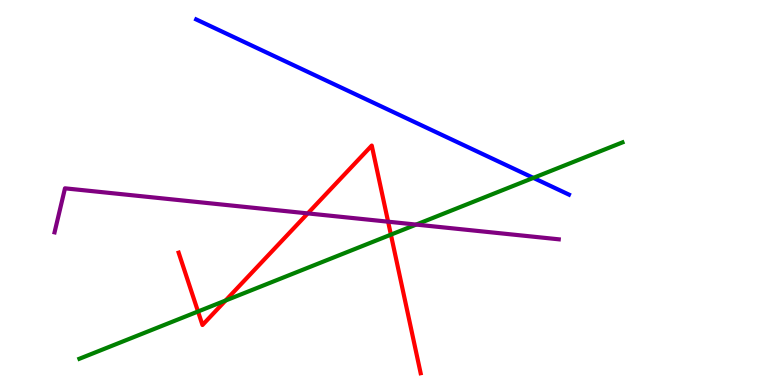[{'lines': ['blue', 'red'], 'intersections': []}, {'lines': ['green', 'red'], 'intersections': [{'x': 2.56, 'y': 1.91}, {'x': 2.91, 'y': 2.19}, {'x': 5.04, 'y': 3.91}]}, {'lines': ['purple', 'red'], 'intersections': [{'x': 3.97, 'y': 4.46}, {'x': 5.01, 'y': 4.24}]}, {'lines': ['blue', 'green'], 'intersections': [{'x': 6.88, 'y': 5.38}]}, {'lines': ['blue', 'purple'], 'intersections': []}, {'lines': ['green', 'purple'], 'intersections': [{'x': 5.37, 'y': 4.17}]}]